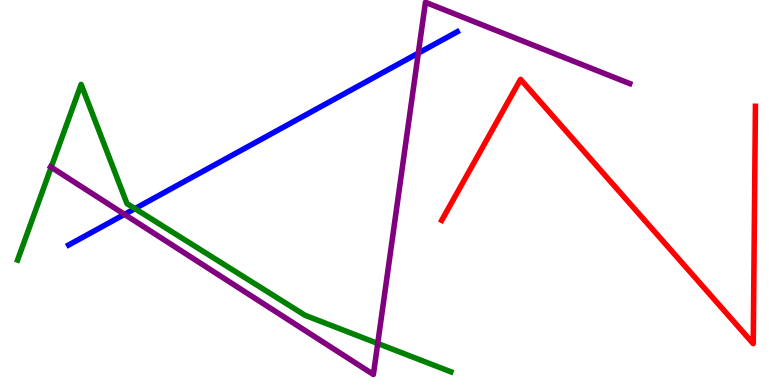[{'lines': ['blue', 'red'], 'intersections': []}, {'lines': ['green', 'red'], 'intersections': []}, {'lines': ['purple', 'red'], 'intersections': []}, {'lines': ['blue', 'green'], 'intersections': [{'x': 1.74, 'y': 4.58}]}, {'lines': ['blue', 'purple'], 'intersections': [{'x': 1.61, 'y': 4.43}, {'x': 5.4, 'y': 8.62}]}, {'lines': ['green', 'purple'], 'intersections': [{'x': 0.66, 'y': 5.66}, {'x': 4.87, 'y': 1.08}]}]